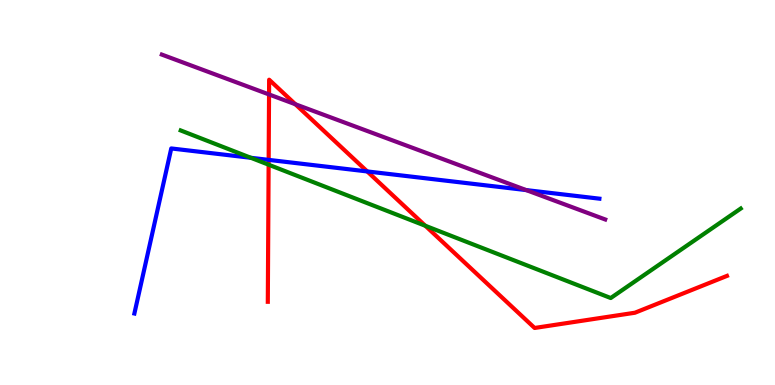[{'lines': ['blue', 'red'], 'intersections': [{'x': 3.47, 'y': 5.85}, {'x': 4.74, 'y': 5.55}]}, {'lines': ['green', 'red'], 'intersections': [{'x': 3.47, 'y': 5.72}, {'x': 5.49, 'y': 4.14}]}, {'lines': ['purple', 'red'], 'intersections': [{'x': 3.47, 'y': 7.55}, {'x': 3.81, 'y': 7.29}]}, {'lines': ['blue', 'green'], 'intersections': [{'x': 3.24, 'y': 5.9}]}, {'lines': ['blue', 'purple'], 'intersections': [{'x': 6.79, 'y': 5.06}]}, {'lines': ['green', 'purple'], 'intersections': []}]